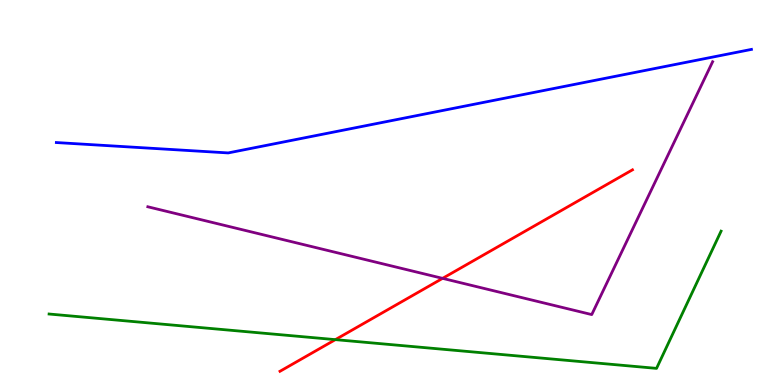[{'lines': ['blue', 'red'], 'intersections': []}, {'lines': ['green', 'red'], 'intersections': [{'x': 4.33, 'y': 1.18}]}, {'lines': ['purple', 'red'], 'intersections': [{'x': 5.71, 'y': 2.77}]}, {'lines': ['blue', 'green'], 'intersections': []}, {'lines': ['blue', 'purple'], 'intersections': []}, {'lines': ['green', 'purple'], 'intersections': []}]